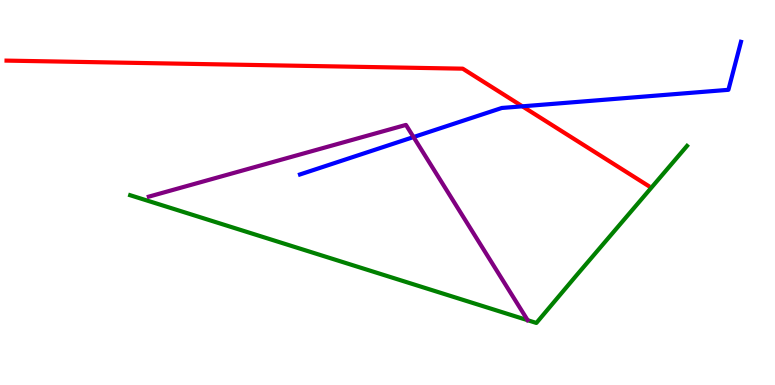[{'lines': ['blue', 'red'], 'intersections': [{'x': 6.74, 'y': 7.24}]}, {'lines': ['green', 'red'], 'intersections': []}, {'lines': ['purple', 'red'], 'intersections': []}, {'lines': ['blue', 'green'], 'intersections': []}, {'lines': ['blue', 'purple'], 'intersections': [{'x': 5.34, 'y': 6.44}]}, {'lines': ['green', 'purple'], 'intersections': []}]